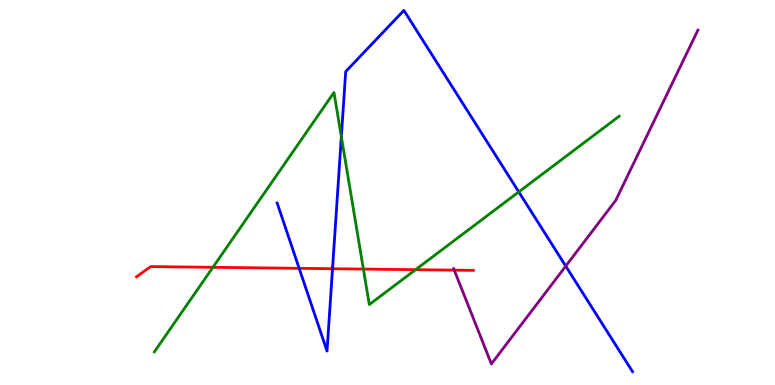[{'lines': ['blue', 'red'], 'intersections': [{'x': 3.86, 'y': 3.03}, {'x': 4.29, 'y': 3.02}]}, {'lines': ['green', 'red'], 'intersections': [{'x': 2.75, 'y': 3.06}, {'x': 4.69, 'y': 3.01}, {'x': 5.36, 'y': 2.99}]}, {'lines': ['purple', 'red'], 'intersections': [{'x': 5.86, 'y': 2.98}]}, {'lines': ['blue', 'green'], 'intersections': [{'x': 4.4, 'y': 6.45}, {'x': 6.69, 'y': 5.02}]}, {'lines': ['blue', 'purple'], 'intersections': [{'x': 7.3, 'y': 3.09}]}, {'lines': ['green', 'purple'], 'intersections': []}]